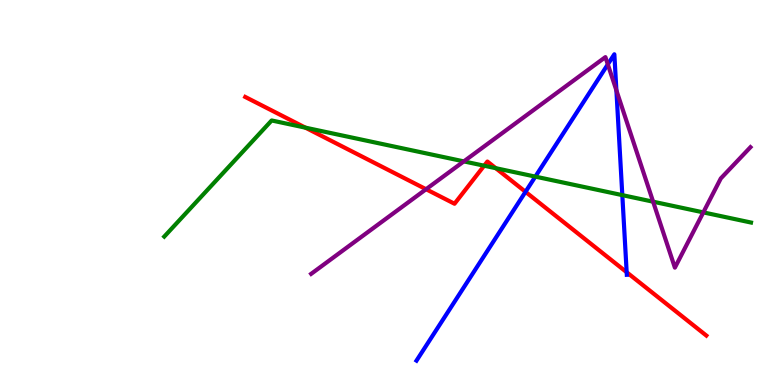[{'lines': ['blue', 'red'], 'intersections': [{'x': 6.78, 'y': 5.02}, {'x': 8.09, 'y': 2.93}]}, {'lines': ['green', 'red'], 'intersections': [{'x': 3.94, 'y': 6.68}, {'x': 6.25, 'y': 5.7}, {'x': 6.4, 'y': 5.63}]}, {'lines': ['purple', 'red'], 'intersections': [{'x': 5.5, 'y': 5.09}]}, {'lines': ['blue', 'green'], 'intersections': [{'x': 6.91, 'y': 5.41}, {'x': 8.03, 'y': 4.93}]}, {'lines': ['blue', 'purple'], 'intersections': [{'x': 7.84, 'y': 8.33}, {'x': 7.95, 'y': 7.65}]}, {'lines': ['green', 'purple'], 'intersections': [{'x': 5.99, 'y': 5.81}, {'x': 8.43, 'y': 4.76}, {'x': 9.08, 'y': 4.48}]}]